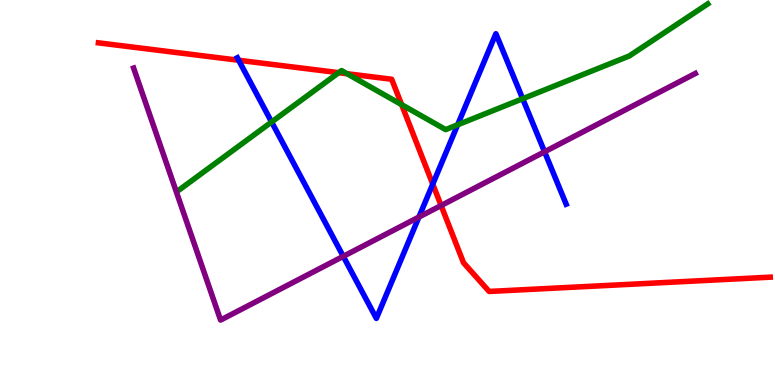[{'lines': ['blue', 'red'], 'intersections': [{'x': 3.08, 'y': 8.43}, {'x': 5.58, 'y': 5.22}]}, {'lines': ['green', 'red'], 'intersections': [{'x': 4.37, 'y': 8.11}, {'x': 4.48, 'y': 8.09}, {'x': 5.18, 'y': 7.28}]}, {'lines': ['purple', 'red'], 'intersections': [{'x': 5.69, 'y': 4.66}]}, {'lines': ['blue', 'green'], 'intersections': [{'x': 3.5, 'y': 6.83}, {'x': 5.91, 'y': 6.76}, {'x': 6.74, 'y': 7.44}]}, {'lines': ['blue', 'purple'], 'intersections': [{'x': 4.43, 'y': 3.34}, {'x': 5.41, 'y': 4.36}, {'x': 7.03, 'y': 6.06}]}, {'lines': ['green', 'purple'], 'intersections': []}]